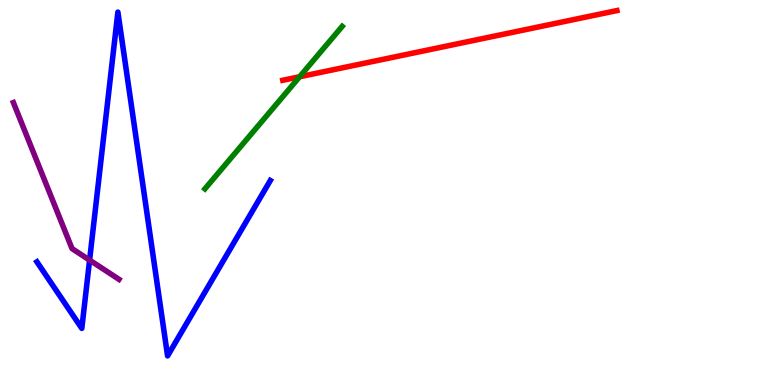[{'lines': ['blue', 'red'], 'intersections': []}, {'lines': ['green', 'red'], 'intersections': [{'x': 3.87, 'y': 8.01}]}, {'lines': ['purple', 'red'], 'intersections': []}, {'lines': ['blue', 'green'], 'intersections': []}, {'lines': ['blue', 'purple'], 'intersections': [{'x': 1.16, 'y': 3.24}]}, {'lines': ['green', 'purple'], 'intersections': []}]